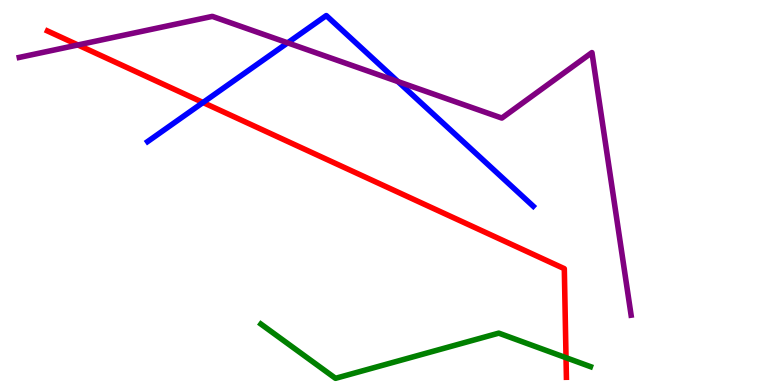[{'lines': ['blue', 'red'], 'intersections': [{'x': 2.62, 'y': 7.34}]}, {'lines': ['green', 'red'], 'intersections': [{'x': 7.3, 'y': 0.709}]}, {'lines': ['purple', 'red'], 'intersections': [{'x': 1.01, 'y': 8.83}]}, {'lines': ['blue', 'green'], 'intersections': []}, {'lines': ['blue', 'purple'], 'intersections': [{'x': 3.71, 'y': 8.89}, {'x': 5.13, 'y': 7.88}]}, {'lines': ['green', 'purple'], 'intersections': []}]